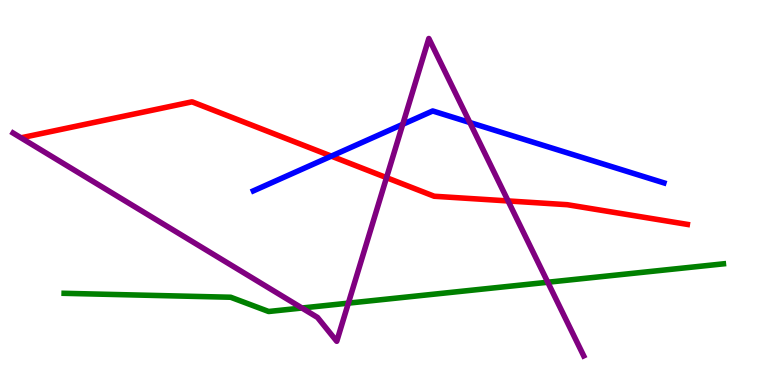[{'lines': ['blue', 'red'], 'intersections': [{'x': 4.28, 'y': 5.94}]}, {'lines': ['green', 'red'], 'intersections': []}, {'lines': ['purple', 'red'], 'intersections': [{'x': 4.99, 'y': 5.39}, {'x': 6.56, 'y': 4.78}]}, {'lines': ['blue', 'green'], 'intersections': []}, {'lines': ['blue', 'purple'], 'intersections': [{'x': 5.2, 'y': 6.77}, {'x': 6.06, 'y': 6.82}]}, {'lines': ['green', 'purple'], 'intersections': [{'x': 3.9, 'y': 2.0}, {'x': 4.49, 'y': 2.13}, {'x': 7.07, 'y': 2.67}]}]